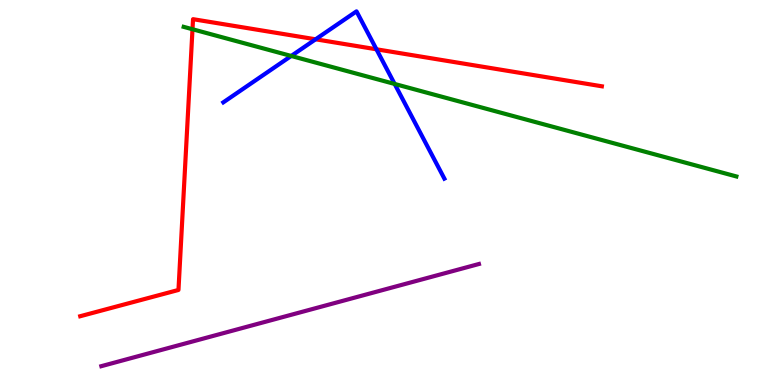[{'lines': ['blue', 'red'], 'intersections': [{'x': 4.07, 'y': 8.98}, {'x': 4.86, 'y': 8.72}]}, {'lines': ['green', 'red'], 'intersections': [{'x': 2.48, 'y': 9.24}]}, {'lines': ['purple', 'red'], 'intersections': []}, {'lines': ['blue', 'green'], 'intersections': [{'x': 3.76, 'y': 8.55}, {'x': 5.09, 'y': 7.82}]}, {'lines': ['blue', 'purple'], 'intersections': []}, {'lines': ['green', 'purple'], 'intersections': []}]